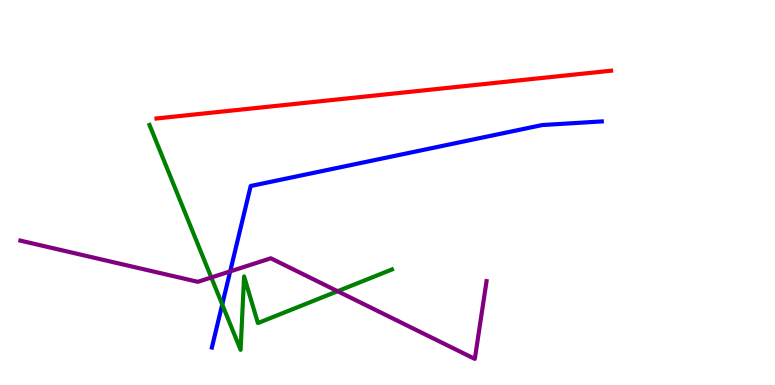[{'lines': ['blue', 'red'], 'intersections': []}, {'lines': ['green', 'red'], 'intersections': []}, {'lines': ['purple', 'red'], 'intersections': []}, {'lines': ['blue', 'green'], 'intersections': [{'x': 2.87, 'y': 2.09}]}, {'lines': ['blue', 'purple'], 'intersections': [{'x': 2.97, 'y': 2.95}]}, {'lines': ['green', 'purple'], 'intersections': [{'x': 2.73, 'y': 2.79}, {'x': 4.36, 'y': 2.44}]}]